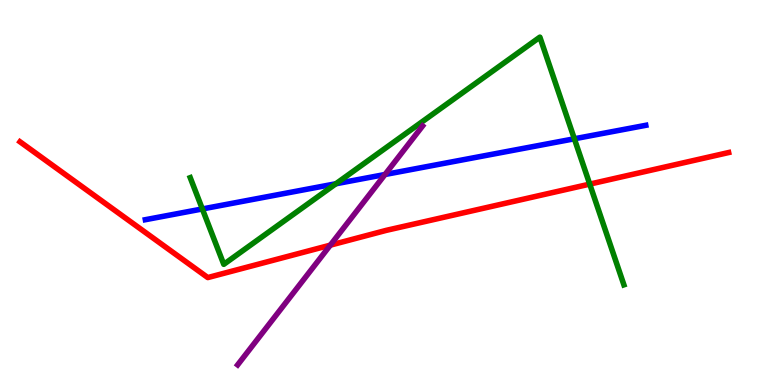[{'lines': ['blue', 'red'], 'intersections': []}, {'lines': ['green', 'red'], 'intersections': [{'x': 7.61, 'y': 5.22}]}, {'lines': ['purple', 'red'], 'intersections': [{'x': 4.26, 'y': 3.63}]}, {'lines': ['blue', 'green'], 'intersections': [{'x': 2.61, 'y': 4.57}, {'x': 4.33, 'y': 5.23}, {'x': 7.41, 'y': 6.4}]}, {'lines': ['blue', 'purple'], 'intersections': [{'x': 4.97, 'y': 5.47}]}, {'lines': ['green', 'purple'], 'intersections': []}]